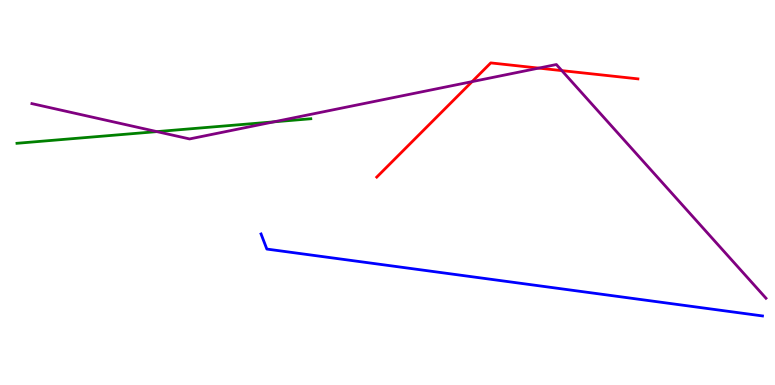[{'lines': ['blue', 'red'], 'intersections': []}, {'lines': ['green', 'red'], 'intersections': []}, {'lines': ['purple', 'red'], 'intersections': [{'x': 6.09, 'y': 7.88}, {'x': 6.95, 'y': 8.23}, {'x': 7.25, 'y': 8.17}]}, {'lines': ['blue', 'green'], 'intersections': []}, {'lines': ['blue', 'purple'], 'intersections': []}, {'lines': ['green', 'purple'], 'intersections': [{'x': 2.02, 'y': 6.58}, {'x': 3.53, 'y': 6.84}]}]